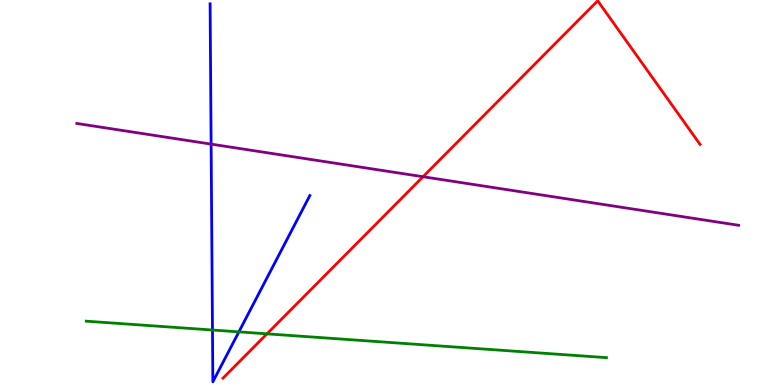[{'lines': ['blue', 'red'], 'intersections': []}, {'lines': ['green', 'red'], 'intersections': [{'x': 3.45, 'y': 1.33}]}, {'lines': ['purple', 'red'], 'intersections': [{'x': 5.46, 'y': 5.41}]}, {'lines': ['blue', 'green'], 'intersections': [{'x': 2.74, 'y': 1.43}, {'x': 3.08, 'y': 1.38}]}, {'lines': ['blue', 'purple'], 'intersections': [{'x': 2.72, 'y': 6.26}]}, {'lines': ['green', 'purple'], 'intersections': []}]